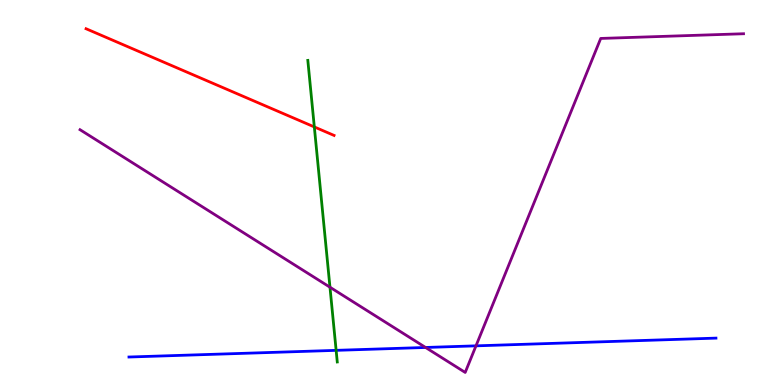[{'lines': ['blue', 'red'], 'intersections': []}, {'lines': ['green', 'red'], 'intersections': [{'x': 4.06, 'y': 6.7}]}, {'lines': ['purple', 'red'], 'intersections': []}, {'lines': ['blue', 'green'], 'intersections': [{'x': 4.34, 'y': 0.9}]}, {'lines': ['blue', 'purple'], 'intersections': [{'x': 5.49, 'y': 0.975}, {'x': 6.14, 'y': 1.02}]}, {'lines': ['green', 'purple'], 'intersections': [{'x': 4.26, 'y': 2.54}]}]